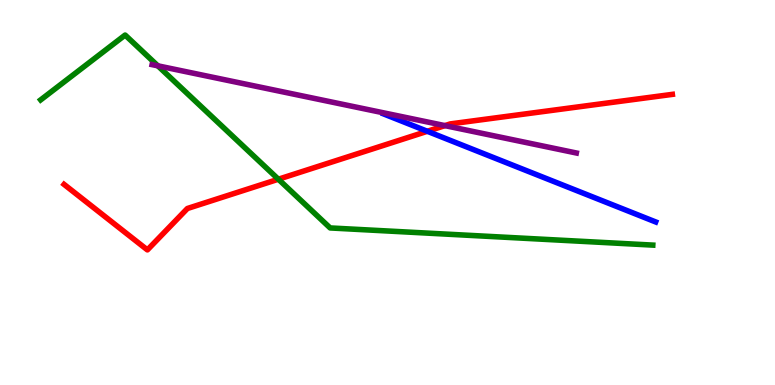[{'lines': ['blue', 'red'], 'intersections': [{'x': 5.51, 'y': 6.59}]}, {'lines': ['green', 'red'], 'intersections': [{'x': 3.59, 'y': 5.34}]}, {'lines': ['purple', 'red'], 'intersections': [{'x': 5.74, 'y': 6.74}]}, {'lines': ['blue', 'green'], 'intersections': []}, {'lines': ['blue', 'purple'], 'intersections': []}, {'lines': ['green', 'purple'], 'intersections': [{'x': 2.04, 'y': 8.29}]}]